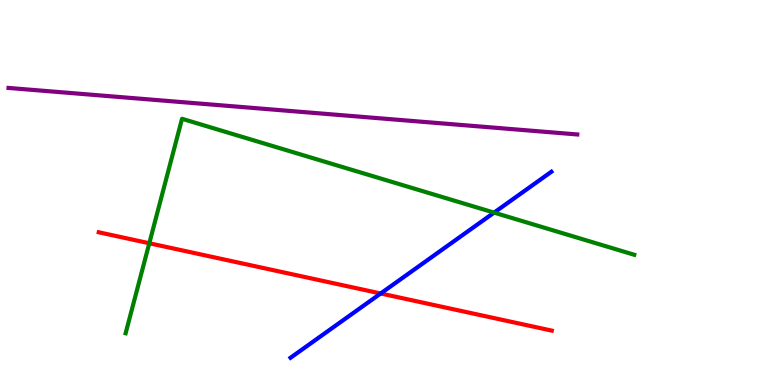[{'lines': ['blue', 'red'], 'intersections': [{'x': 4.91, 'y': 2.38}]}, {'lines': ['green', 'red'], 'intersections': [{'x': 1.93, 'y': 3.68}]}, {'lines': ['purple', 'red'], 'intersections': []}, {'lines': ['blue', 'green'], 'intersections': [{'x': 6.38, 'y': 4.48}]}, {'lines': ['blue', 'purple'], 'intersections': []}, {'lines': ['green', 'purple'], 'intersections': []}]